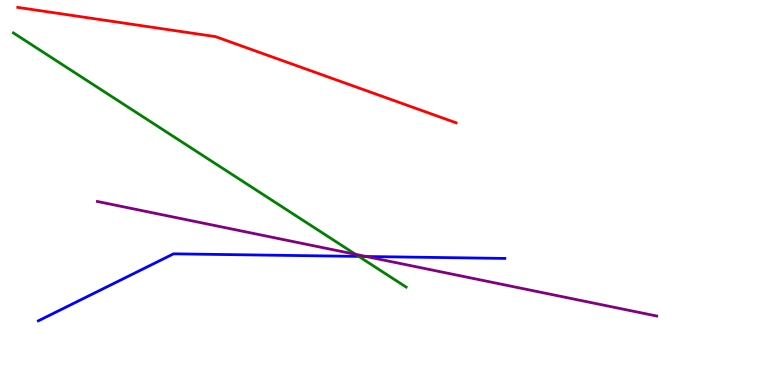[{'lines': ['blue', 'red'], 'intersections': []}, {'lines': ['green', 'red'], 'intersections': []}, {'lines': ['purple', 'red'], 'intersections': []}, {'lines': ['blue', 'green'], 'intersections': [{'x': 4.63, 'y': 3.34}]}, {'lines': ['blue', 'purple'], 'intersections': [{'x': 4.72, 'y': 3.34}]}, {'lines': ['green', 'purple'], 'intersections': [{'x': 4.59, 'y': 3.39}]}]